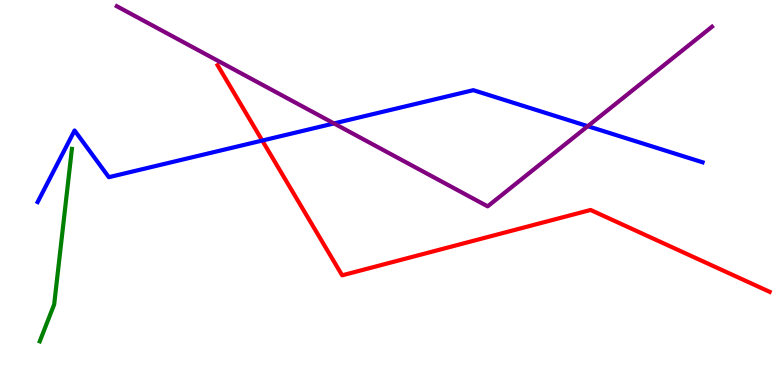[{'lines': ['blue', 'red'], 'intersections': [{'x': 3.38, 'y': 6.35}]}, {'lines': ['green', 'red'], 'intersections': []}, {'lines': ['purple', 'red'], 'intersections': []}, {'lines': ['blue', 'green'], 'intersections': []}, {'lines': ['blue', 'purple'], 'intersections': [{'x': 4.31, 'y': 6.79}, {'x': 7.58, 'y': 6.72}]}, {'lines': ['green', 'purple'], 'intersections': []}]